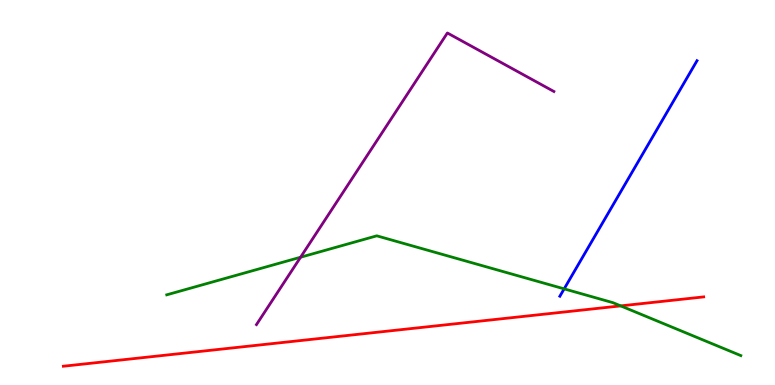[{'lines': ['blue', 'red'], 'intersections': []}, {'lines': ['green', 'red'], 'intersections': [{'x': 8.01, 'y': 2.06}]}, {'lines': ['purple', 'red'], 'intersections': []}, {'lines': ['blue', 'green'], 'intersections': [{'x': 7.28, 'y': 2.5}]}, {'lines': ['blue', 'purple'], 'intersections': []}, {'lines': ['green', 'purple'], 'intersections': [{'x': 3.88, 'y': 3.32}]}]